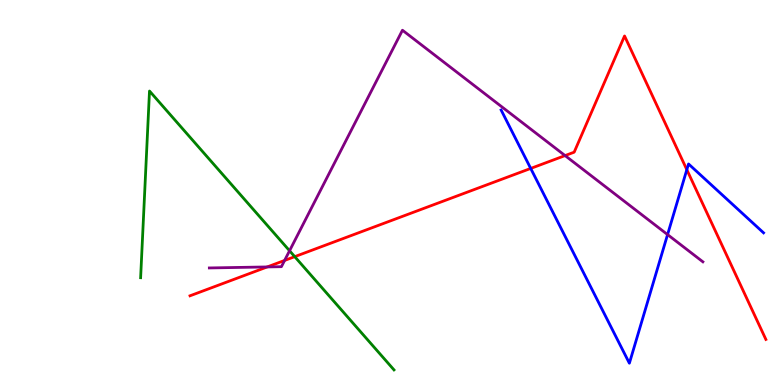[{'lines': ['blue', 'red'], 'intersections': [{'x': 6.85, 'y': 5.63}, {'x': 8.86, 'y': 5.59}]}, {'lines': ['green', 'red'], 'intersections': [{'x': 3.8, 'y': 3.33}]}, {'lines': ['purple', 'red'], 'intersections': [{'x': 3.45, 'y': 3.07}, {'x': 3.67, 'y': 3.24}, {'x': 7.29, 'y': 5.96}]}, {'lines': ['blue', 'green'], 'intersections': []}, {'lines': ['blue', 'purple'], 'intersections': [{'x': 8.61, 'y': 3.91}]}, {'lines': ['green', 'purple'], 'intersections': [{'x': 3.74, 'y': 3.49}]}]